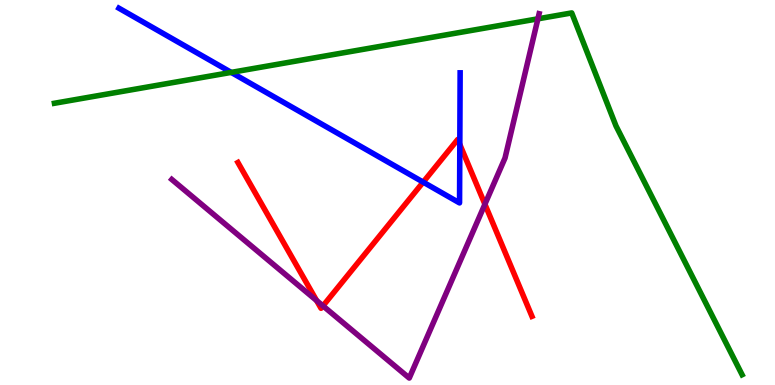[{'lines': ['blue', 'red'], 'intersections': [{'x': 5.46, 'y': 5.27}, {'x': 5.93, 'y': 6.25}]}, {'lines': ['green', 'red'], 'intersections': []}, {'lines': ['purple', 'red'], 'intersections': [{'x': 4.09, 'y': 2.19}, {'x': 4.17, 'y': 2.06}, {'x': 6.26, 'y': 4.7}]}, {'lines': ['blue', 'green'], 'intersections': [{'x': 2.98, 'y': 8.12}]}, {'lines': ['blue', 'purple'], 'intersections': []}, {'lines': ['green', 'purple'], 'intersections': [{'x': 6.94, 'y': 9.51}]}]